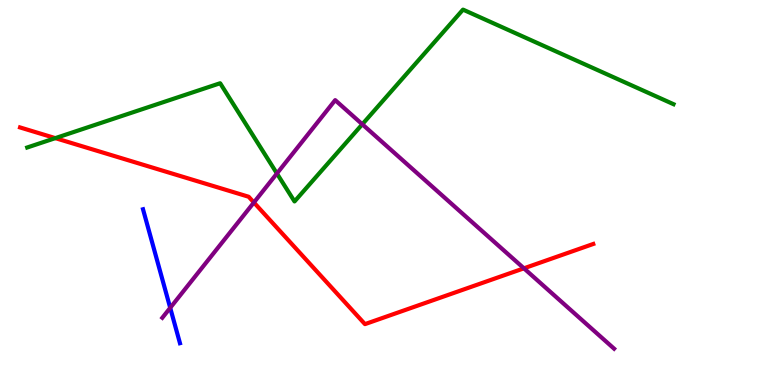[{'lines': ['blue', 'red'], 'intersections': []}, {'lines': ['green', 'red'], 'intersections': [{'x': 0.714, 'y': 6.41}]}, {'lines': ['purple', 'red'], 'intersections': [{'x': 3.28, 'y': 4.74}, {'x': 6.76, 'y': 3.03}]}, {'lines': ['blue', 'green'], 'intersections': []}, {'lines': ['blue', 'purple'], 'intersections': [{'x': 2.2, 'y': 2.0}]}, {'lines': ['green', 'purple'], 'intersections': [{'x': 3.57, 'y': 5.49}, {'x': 4.67, 'y': 6.77}]}]